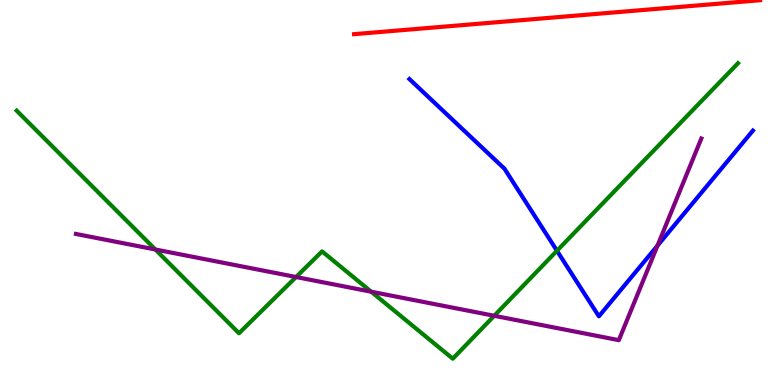[{'lines': ['blue', 'red'], 'intersections': []}, {'lines': ['green', 'red'], 'intersections': []}, {'lines': ['purple', 'red'], 'intersections': []}, {'lines': ['blue', 'green'], 'intersections': [{'x': 7.19, 'y': 3.49}]}, {'lines': ['blue', 'purple'], 'intersections': [{'x': 8.48, 'y': 3.62}]}, {'lines': ['green', 'purple'], 'intersections': [{'x': 2.0, 'y': 3.52}, {'x': 3.82, 'y': 2.8}, {'x': 4.79, 'y': 2.42}, {'x': 6.38, 'y': 1.8}]}]